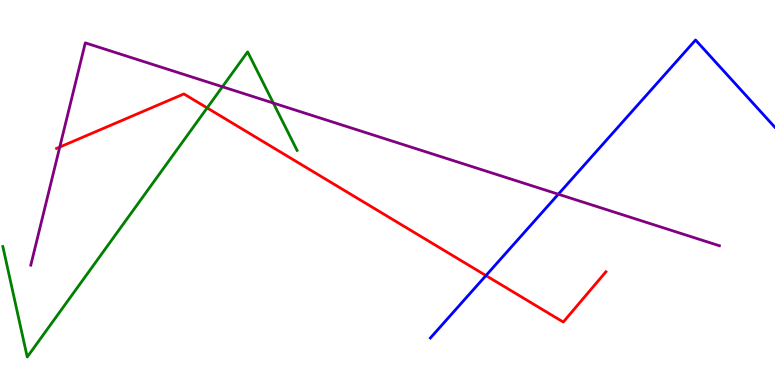[{'lines': ['blue', 'red'], 'intersections': [{'x': 6.27, 'y': 2.84}]}, {'lines': ['green', 'red'], 'intersections': [{'x': 2.67, 'y': 7.2}]}, {'lines': ['purple', 'red'], 'intersections': [{'x': 0.771, 'y': 6.18}]}, {'lines': ['blue', 'green'], 'intersections': []}, {'lines': ['blue', 'purple'], 'intersections': [{'x': 7.2, 'y': 4.96}]}, {'lines': ['green', 'purple'], 'intersections': [{'x': 2.87, 'y': 7.75}, {'x': 3.53, 'y': 7.32}]}]